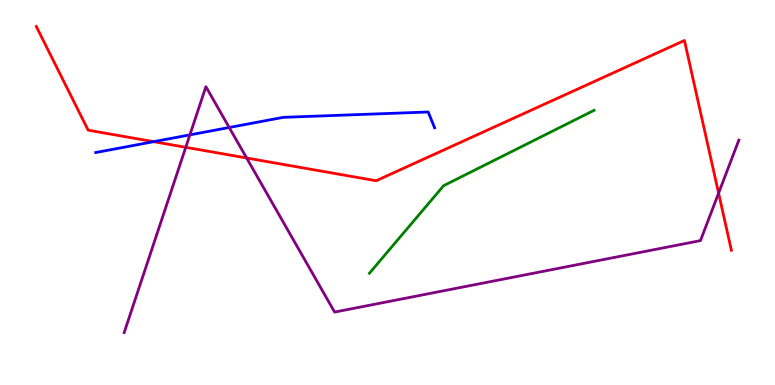[{'lines': ['blue', 'red'], 'intersections': [{'x': 1.98, 'y': 6.32}]}, {'lines': ['green', 'red'], 'intersections': []}, {'lines': ['purple', 'red'], 'intersections': [{'x': 2.4, 'y': 6.17}, {'x': 3.18, 'y': 5.9}, {'x': 9.27, 'y': 4.98}]}, {'lines': ['blue', 'green'], 'intersections': []}, {'lines': ['blue', 'purple'], 'intersections': [{'x': 2.45, 'y': 6.5}, {'x': 2.96, 'y': 6.69}]}, {'lines': ['green', 'purple'], 'intersections': []}]